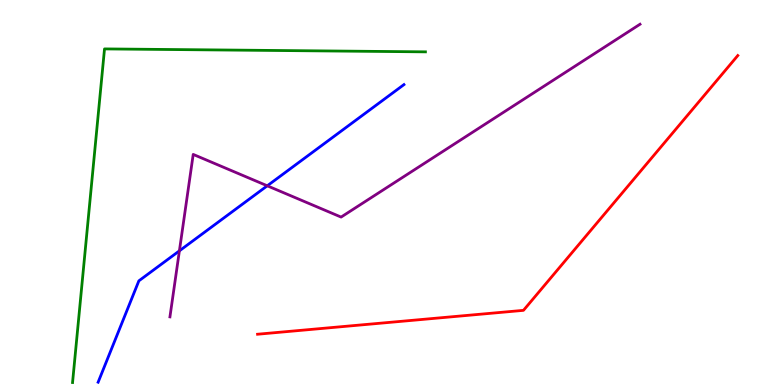[{'lines': ['blue', 'red'], 'intersections': []}, {'lines': ['green', 'red'], 'intersections': []}, {'lines': ['purple', 'red'], 'intersections': []}, {'lines': ['blue', 'green'], 'intersections': []}, {'lines': ['blue', 'purple'], 'intersections': [{'x': 2.31, 'y': 3.48}, {'x': 3.45, 'y': 5.17}]}, {'lines': ['green', 'purple'], 'intersections': []}]